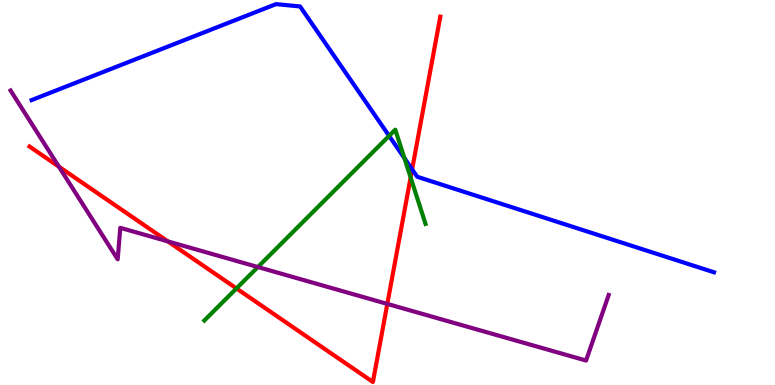[{'lines': ['blue', 'red'], 'intersections': [{'x': 5.32, 'y': 5.6}]}, {'lines': ['green', 'red'], 'intersections': [{'x': 3.05, 'y': 2.51}, {'x': 5.3, 'y': 5.39}]}, {'lines': ['purple', 'red'], 'intersections': [{'x': 0.76, 'y': 5.67}, {'x': 2.17, 'y': 3.73}, {'x': 5.0, 'y': 2.11}]}, {'lines': ['blue', 'green'], 'intersections': [{'x': 5.02, 'y': 6.47}, {'x': 5.22, 'y': 5.89}]}, {'lines': ['blue', 'purple'], 'intersections': []}, {'lines': ['green', 'purple'], 'intersections': [{'x': 3.33, 'y': 3.06}]}]